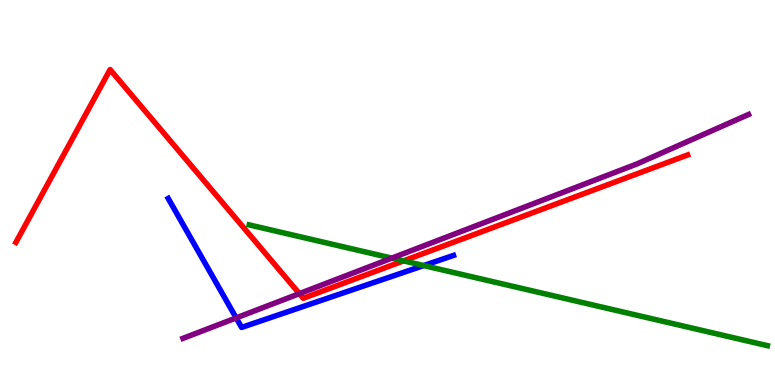[{'lines': ['blue', 'red'], 'intersections': []}, {'lines': ['green', 'red'], 'intersections': [{'x': 5.21, 'y': 3.22}]}, {'lines': ['purple', 'red'], 'intersections': [{'x': 3.86, 'y': 2.37}]}, {'lines': ['blue', 'green'], 'intersections': [{'x': 5.47, 'y': 3.1}]}, {'lines': ['blue', 'purple'], 'intersections': [{'x': 3.05, 'y': 1.74}]}, {'lines': ['green', 'purple'], 'intersections': [{'x': 5.06, 'y': 3.3}]}]